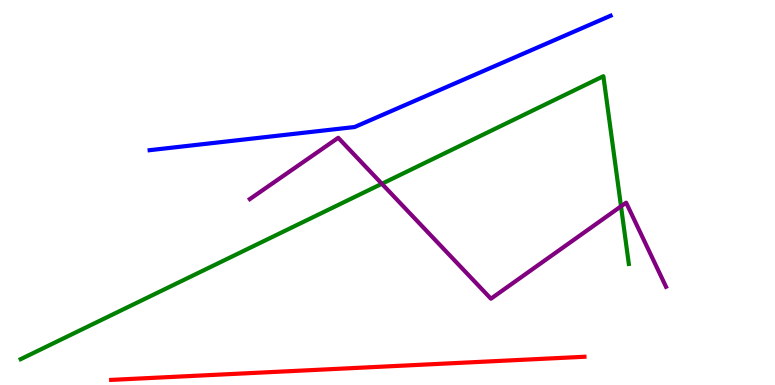[{'lines': ['blue', 'red'], 'intersections': []}, {'lines': ['green', 'red'], 'intersections': []}, {'lines': ['purple', 'red'], 'intersections': []}, {'lines': ['blue', 'green'], 'intersections': []}, {'lines': ['blue', 'purple'], 'intersections': []}, {'lines': ['green', 'purple'], 'intersections': [{'x': 4.93, 'y': 5.23}, {'x': 8.01, 'y': 4.64}]}]